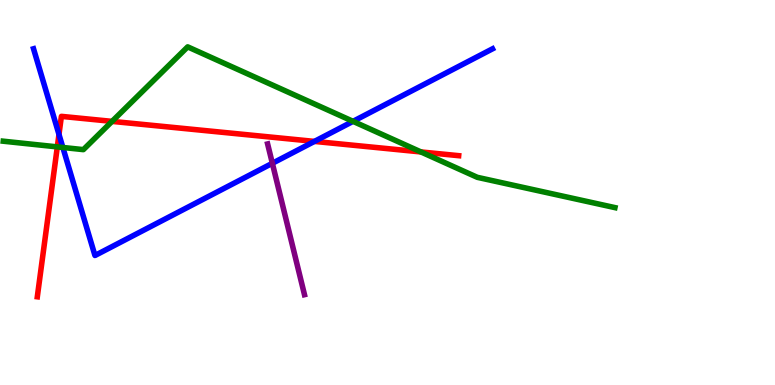[{'lines': ['blue', 'red'], 'intersections': [{'x': 0.761, 'y': 6.51}, {'x': 4.06, 'y': 6.33}]}, {'lines': ['green', 'red'], 'intersections': [{'x': 0.74, 'y': 6.18}, {'x': 1.45, 'y': 6.85}, {'x': 5.43, 'y': 6.05}]}, {'lines': ['purple', 'red'], 'intersections': []}, {'lines': ['blue', 'green'], 'intersections': [{'x': 0.811, 'y': 6.17}, {'x': 4.56, 'y': 6.85}]}, {'lines': ['blue', 'purple'], 'intersections': [{'x': 3.51, 'y': 5.76}]}, {'lines': ['green', 'purple'], 'intersections': []}]